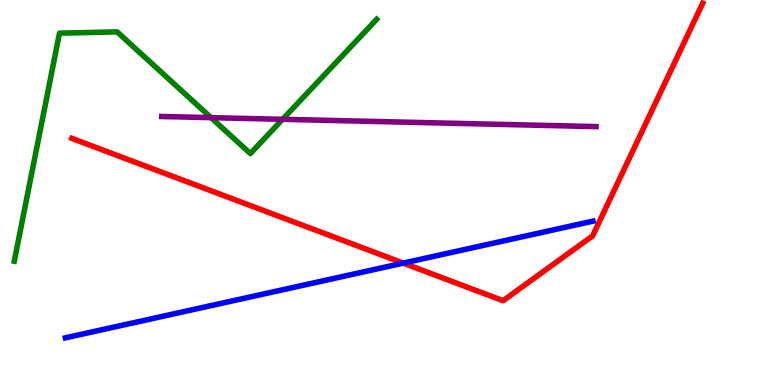[{'lines': ['blue', 'red'], 'intersections': [{'x': 5.2, 'y': 3.17}]}, {'lines': ['green', 'red'], 'intersections': []}, {'lines': ['purple', 'red'], 'intersections': []}, {'lines': ['blue', 'green'], 'intersections': []}, {'lines': ['blue', 'purple'], 'intersections': []}, {'lines': ['green', 'purple'], 'intersections': [{'x': 2.72, 'y': 6.94}, {'x': 3.65, 'y': 6.9}]}]